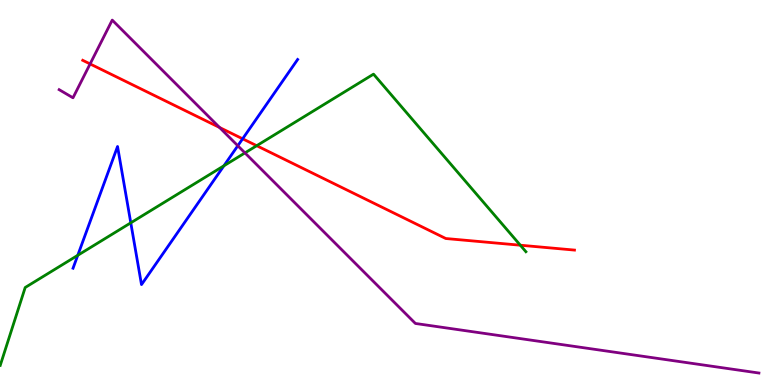[{'lines': ['blue', 'red'], 'intersections': [{'x': 3.13, 'y': 6.39}]}, {'lines': ['green', 'red'], 'intersections': [{'x': 3.31, 'y': 6.22}, {'x': 6.71, 'y': 3.63}]}, {'lines': ['purple', 'red'], 'intersections': [{'x': 1.16, 'y': 8.34}, {'x': 2.83, 'y': 6.69}]}, {'lines': ['blue', 'green'], 'intersections': [{'x': 1.0, 'y': 3.37}, {'x': 1.69, 'y': 4.21}, {'x': 2.89, 'y': 5.69}]}, {'lines': ['blue', 'purple'], 'intersections': [{'x': 3.07, 'y': 6.21}]}, {'lines': ['green', 'purple'], 'intersections': [{'x': 3.16, 'y': 6.03}]}]